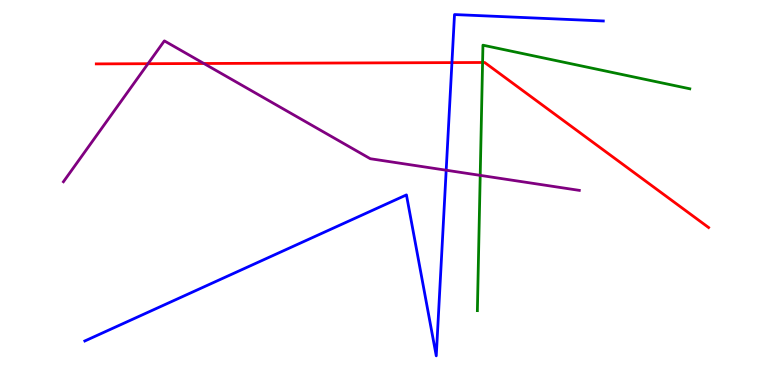[{'lines': ['blue', 'red'], 'intersections': [{'x': 5.83, 'y': 8.37}]}, {'lines': ['green', 'red'], 'intersections': [{'x': 6.23, 'y': 8.38}]}, {'lines': ['purple', 'red'], 'intersections': [{'x': 1.91, 'y': 8.35}, {'x': 2.63, 'y': 8.35}]}, {'lines': ['blue', 'green'], 'intersections': []}, {'lines': ['blue', 'purple'], 'intersections': [{'x': 5.76, 'y': 5.58}]}, {'lines': ['green', 'purple'], 'intersections': [{'x': 6.2, 'y': 5.45}]}]